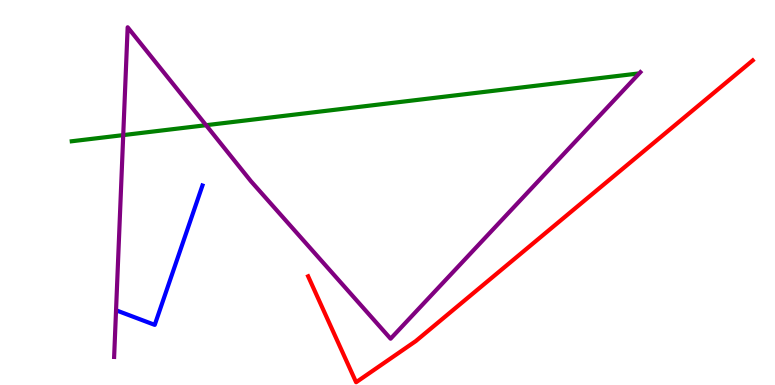[{'lines': ['blue', 'red'], 'intersections': []}, {'lines': ['green', 'red'], 'intersections': []}, {'lines': ['purple', 'red'], 'intersections': []}, {'lines': ['blue', 'green'], 'intersections': []}, {'lines': ['blue', 'purple'], 'intersections': []}, {'lines': ['green', 'purple'], 'intersections': [{'x': 1.59, 'y': 6.49}, {'x': 2.66, 'y': 6.75}]}]